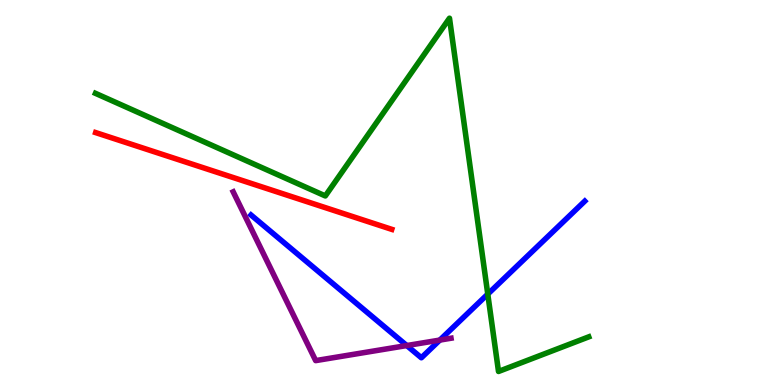[{'lines': ['blue', 'red'], 'intersections': []}, {'lines': ['green', 'red'], 'intersections': []}, {'lines': ['purple', 'red'], 'intersections': []}, {'lines': ['blue', 'green'], 'intersections': [{'x': 6.29, 'y': 2.36}]}, {'lines': ['blue', 'purple'], 'intersections': [{'x': 5.25, 'y': 1.02}, {'x': 5.68, 'y': 1.17}]}, {'lines': ['green', 'purple'], 'intersections': []}]